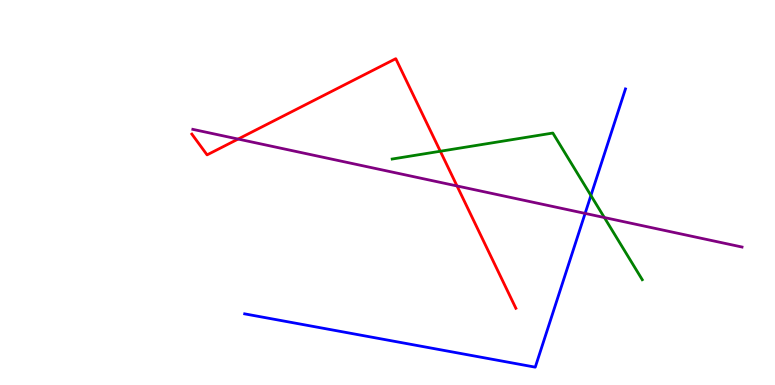[{'lines': ['blue', 'red'], 'intersections': []}, {'lines': ['green', 'red'], 'intersections': [{'x': 5.68, 'y': 6.07}]}, {'lines': ['purple', 'red'], 'intersections': [{'x': 3.07, 'y': 6.39}, {'x': 5.9, 'y': 5.17}]}, {'lines': ['blue', 'green'], 'intersections': [{'x': 7.62, 'y': 4.92}]}, {'lines': ['blue', 'purple'], 'intersections': [{'x': 7.55, 'y': 4.46}]}, {'lines': ['green', 'purple'], 'intersections': [{'x': 7.8, 'y': 4.35}]}]